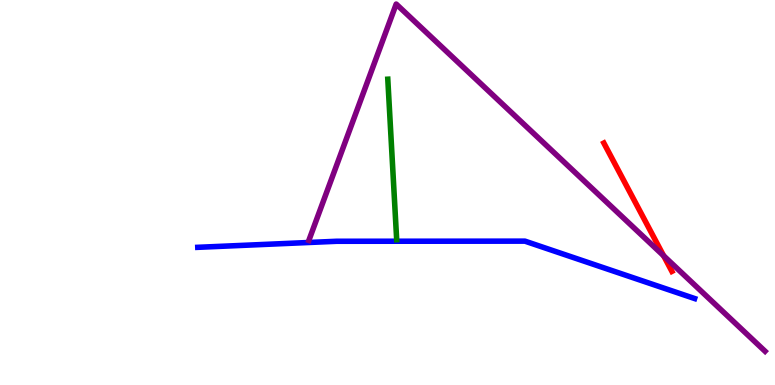[{'lines': ['blue', 'red'], 'intersections': []}, {'lines': ['green', 'red'], 'intersections': []}, {'lines': ['purple', 'red'], 'intersections': [{'x': 8.56, 'y': 3.36}]}, {'lines': ['blue', 'green'], 'intersections': []}, {'lines': ['blue', 'purple'], 'intersections': []}, {'lines': ['green', 'purple'], 'intersections': []}]